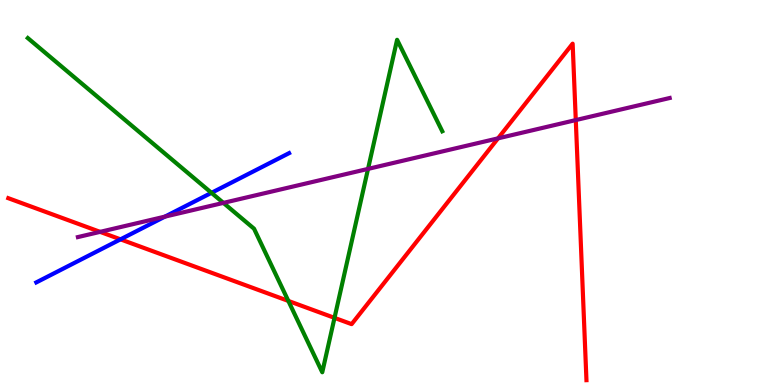[{'lines': ['blue', 'red'], 'intersections': [{'x': 1.55, 'y': 3.78}]}, {'lines': ['green', 'red'], 'intersections': [{'x': 3.72, 'y': 2.18}, {'x': 4.32, 'y': 1.74}]}, {'lines': ['purple', 'red'], 'intersections': [{'x': 1.29, 'y': 3.98}, {'x': 6.43, 'y': 6.41}, {'x': 7.43, 'y': 6.88}]}, {'lines': ['blue', 'green'], 'intersections': [{'x': 2.73, 'y': 4.99}]}, {'lines': ['blue', 'purple'], 'intersections': [{'x': 2.13, 'y': 4.37}]}, {'lines': ['green', 'purple'], 'intersections': [{'x': 2.88, 'y': 4.73}, {'x': 4.75, 'y': 5.61}]}]